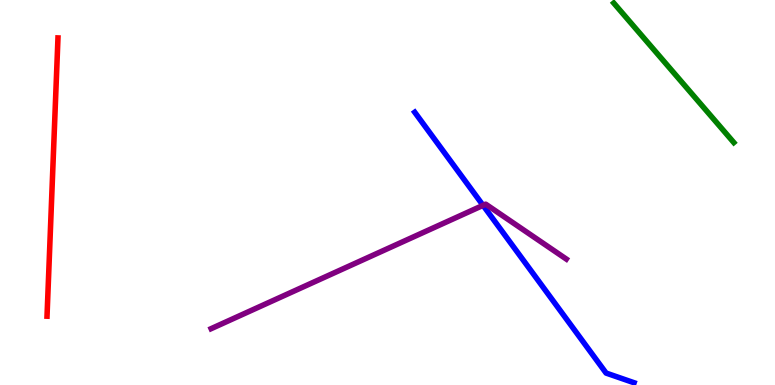[{'lines': ['blue', 'red'], 'intersections': []}, {'lines': ['green', 'red'], 'intersections': []}, {'lines': ['purple', 'red'], 'intersections': []}, {'lines': ['blue', 'green'], 'intersections': []}, {'lines': ['blue', 'purple'], 'intersections': [{'x': 6.23, 'y': 4.67}]}, {'lines': ['green', 'purple'], 'intersections': []}]